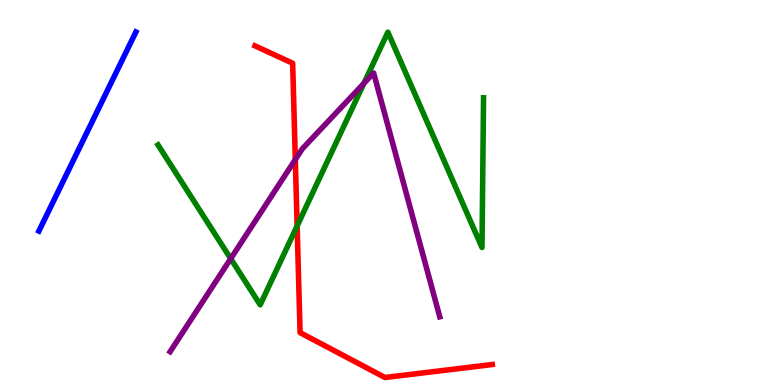[{'lines': ['blue', 'red'], 'intersections': []}, {'lines': ['green', 'red'], 'intersections': [{'x': 3.83, 'y': 4.13}]}, {'lines': ['purple', 'red'], 'intersections': [{'x': 3.81, 'y': 5.86}]}, {'lines': ['blue', 'green'], 'intersections': []}, {'lines': ['blue', 'purple'], 'intersections': []}, {'lines': ['green', 'purple'], 'intersections': [{'x': 2.98, 'y': 3.28}, {'x': 4.7, 'y': 7.84}]}]